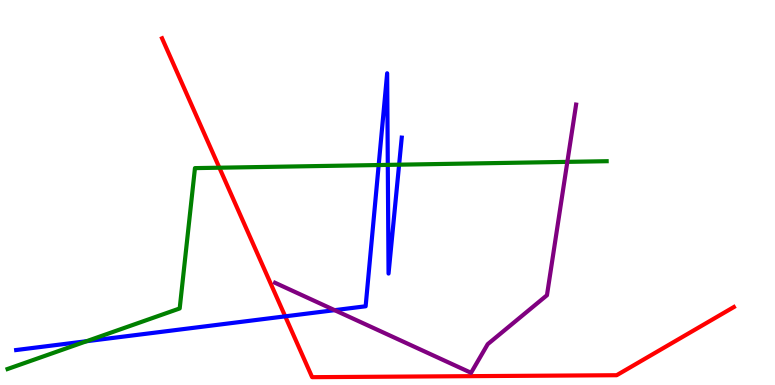[{'lines': ['blue', 'red'], 'intersections': [{'x': 3.68, 'y': 1.78}]}, {'lines': ['green', 'red'], 'intersections': [{'x': 2.83, 'y': 5.64}]}, {'lines': ['purple', 'red'], 'intersections': []}, {'lines': ['blue', 'green'], 'intersections': [{'x': 1.12, 'y': 1.14}, {'x': 4.89, 'y': 5.71}, {'x': 5.0, 'y': 5.72}, {'x': 5.15, 'y': 5.72}]}, {'lines': ['blue', 'purple'], 'intersections': [{'x': 4.32, 'y': 1.94}]}, {'lines': ['green', 'purple'], 'intersections': [{'x': 7.32, 'y': 5.8}]}]